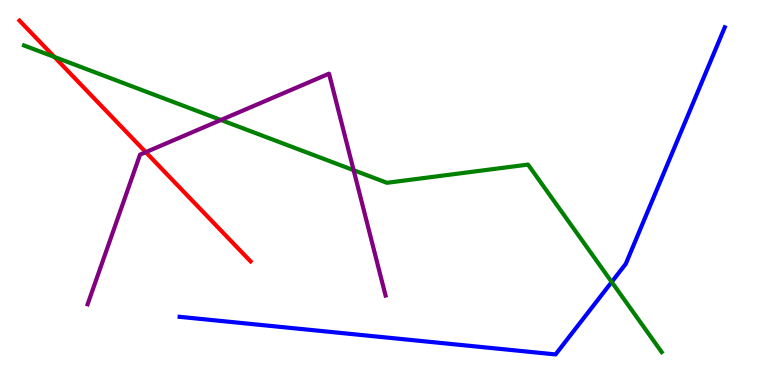[{'lines': ['blue', 'red'], 'intersections': []}, {'lines': ['green', 'red'], 'intersections': [{'x': 0.702, 'y': 8.52}]}, {'lines': ['purple', 'red'], 'intersections': [{'x': 1.88, 'y': 6.05}]}, {'lines': ['blue', 'green'], 'intersections': [{'x': 7.89, 'y': 2.68}]}, {'lines': ['blue', 'purple'], 'intersections': []}, {'lines': ['green', 'purple'], 'intersections': [{'x': 2.85, 'y': 6.88}, {'x': 4.56, 'y': 5.58}]}]